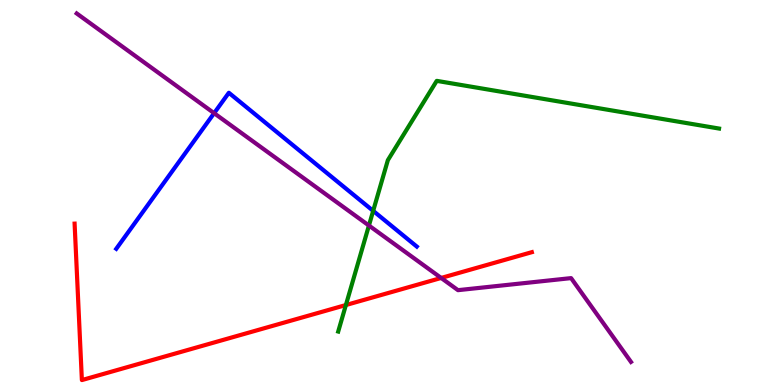[{'lines': ['blue', 'red'], 'intersections': []}, {'lines': ['green', 'red'], 'intersections': [{'x': 4.46, 'y': 2.08}]}, {'lines': ['purple', 'red'], 'intersections': [{'x': 5.69, 'y': 2.78}]}, {'lines': ['blue', 'green'], 'intersections': [{'x': 4.82, 'y': 4.52}]}, {'lines': ['blue', 'purple'], 'intersections': [{'x': 2.76, 'y': 7.06}]}, {'lines': ['green', 'purple'], 'intersections': [{'x': 4.76, 'y': 4.14}]}]